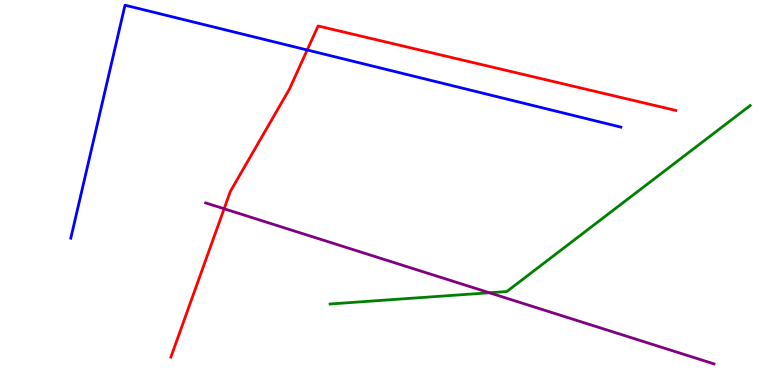[{'lines': ['blue', 'red'], 'intersections': [{'x': 3.96, 'y': 8.7}]}, {'lines': ['green', 'red'], 'intersections': []}, {'lines': ['purple', 'red'], 'intersections': [{'x': 2.89, 'y': 4.58}]}, {'lines': ['blue', 'green'], 'intersections': []}, {'lines': ['blue', 'purple'], 'intersections': []}, {'lines': ['green', 'purple'], 'intersections': [{'x': 6.31, 'y': 2.4}]}]